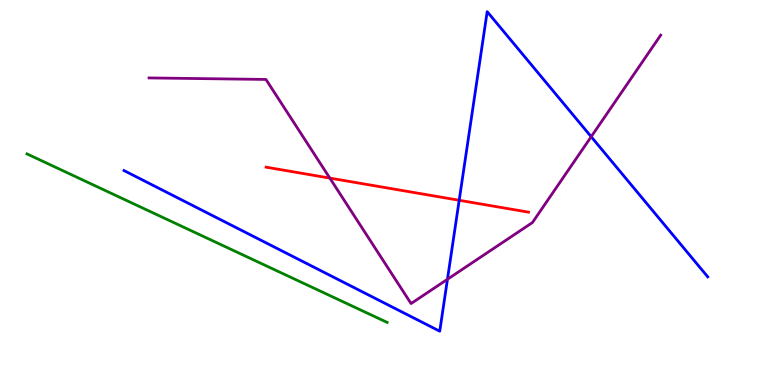[{'lines': ['blue', 'red'], 'intersections': [{'x': 5.92, 'y': 4.8}]}, {'lines': ['green', 'red'], 'intersections': []}, {'lines': ['purple', 'red'], 'intersections': [{'x': 4.26, 'y': 5.37}]}, {'lines': ['blue', 'green'], 'intersections': []}, {'lines': ['blue', 'purple'], 'intersections': [{'x': 5.77, 'y': 2.75}, {'x': 7.63, 'y': 6.45}]}, {'lines': ['green', 'purple'], 'intersections': []}]